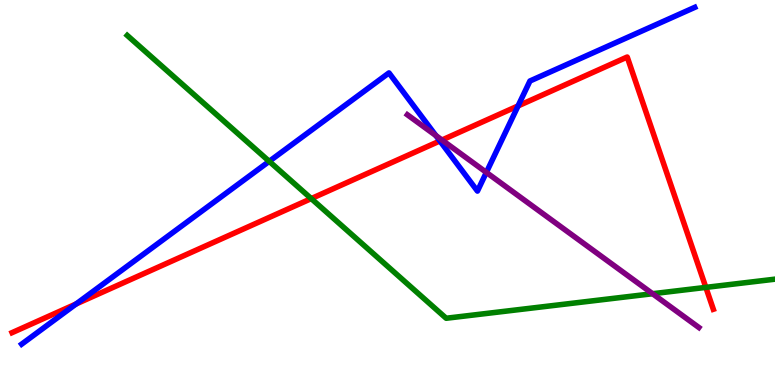[{'lines': ['blue', 'red'], 'intersections': [{'x': 0.982, 'y': 2.1}, {'x': 5.68, 'y': 6.34}, {'x': 6.68, 'y': 7.25}]}, {'lines': ['green', 'red'], 'intersections': [{'x': 4.02, 'y': 4.84}, {'x': 9.11, 'y': 2.54}]}, {'lines': ['purple', 'red'], 'intersections': [{'x': 5.7, 'y': 6.36}]}, {'lines': ['blue', 'green'], 'intersections': [{'x': 3.47, 'y': 5.81}]}, {'lines': ['blue', 'purple'], 'intersections': [{'x': 5.62, 'y': 6.48}, {'x': 6.28, 'y': 5.52}]}, {'lines': ['green', 'purple'], 'intersections': [{'x': 8.42, 'y': 2.37}]}]